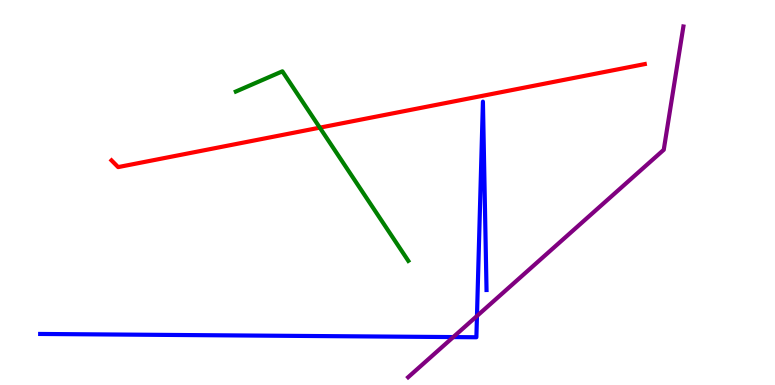[{'lines': ['blue', 'red'], 'intersections': []}, {'lines': ['green', 'red'], 'intersections': [{'x': 4.13, 'y': 6.68}]}, {'lines': ['purple', 'red'], 'intersections': []}, {'lines': ['blue', 'green'], 'intersections': []}, {'lines': ['blue', 'purple'], 'intersections': [{'x': 5.85, 'y': 1.24}, {'x': 6.15, 'y': 1.79}]}, {'lines': ['green', 'purple'], 'intersections': []}]